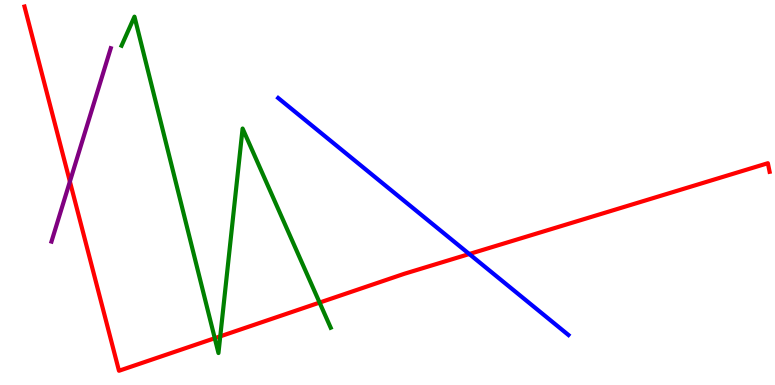[{'lines': ['blue', 'red'], 'intersections': [{'x': 6.06, 'y': 3.4}]}, {'lines': ['green', 'red'], 'intersections': [{'x': 2.77, 'y': 1.22}, {'x': 2.84, 'y': 1.26}, {'x': 4.12, 'y': 2.14}]}, {'lines': ['purple', 'red'], 'intersections': [{'x': 0.902, 'y': 5.28}]}, {'lines': ['blue', 'green'], 'intersections': []}, {'lines': ['blue', 'purple'], 'intersections': []}, {'lines': ['green', 'purple'], 'intersections': []}]